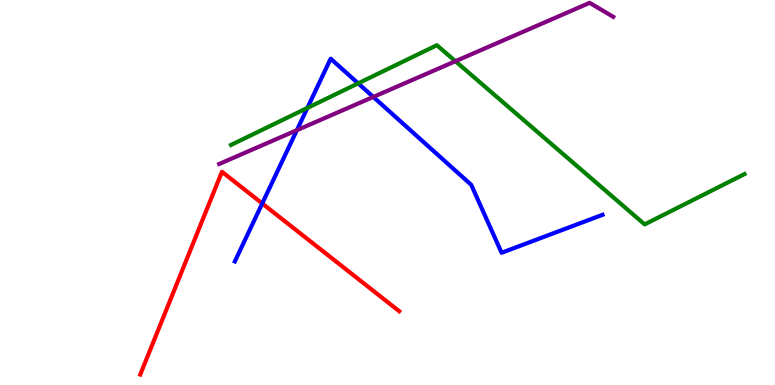[{'lines': ['blue', 'red'], 'intersections': [{'x': 3.38, 'y': 4.72}]}, {'lines': ['green', 'red'], 'intersections': []}, {'lines': ['purple', 'red'], 'intersections': []}, {'lines': ['blue', 'green'], 'intersections': [{'x': 3.97, 'y': 7.2}, {'x': 4.62, 'y': 7.83}]}, {'lines': ['blue', 'purple'], 'intersections': [{'x': 3.83, 'y': 6.62}, {'x': 4.82, 'y': 7.48}]}, {'lines': ['green', 'purple'], 'intersections': [{'x': 5.88, 'y': 8.41}]}]